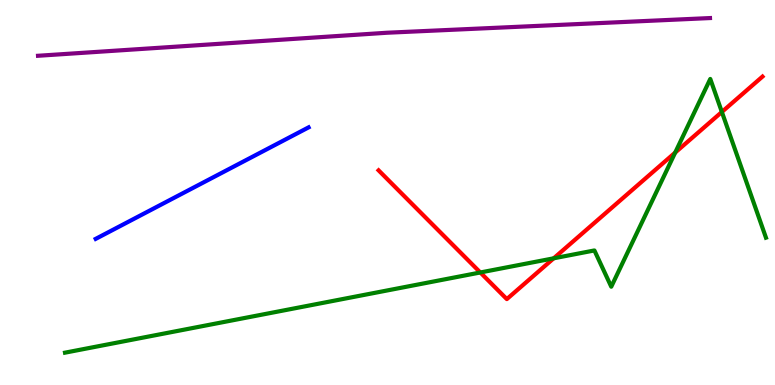[{'lines': ['blue', 'red'], 'intersections': []}, {'lines': ['green', 'red'], 'intersections': [{'x': 6.2, 'y': 2.92}, {'x': 7.14, 'y': 3.29}, {'x': 8.71, 'y': 6.04}, {'x': 9.31, 'y': 7.09}]}, {'lines': ['purple', 'red'], 'intersections': []}, {'lines': ['blue', 'green'], 'intersections': []}, {'lines': ['blue', 'purple'], 'intersections': []}, {'lines': ['green', 'purple'], 'intersections': []}]